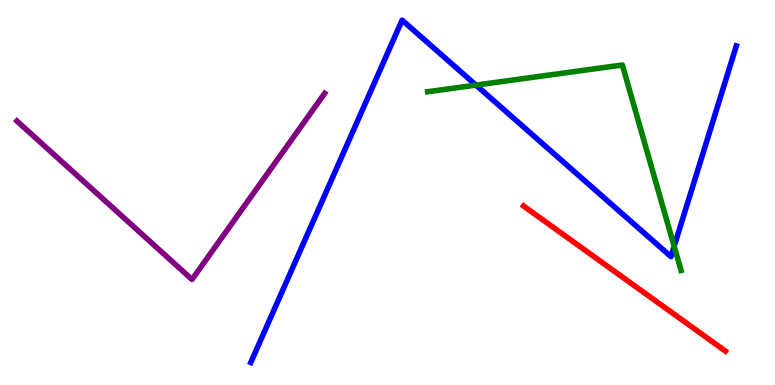[{'lines': ['blue', 'red'], 'intersections': []}, {'lines': ['green', 'red'], 'intersections': []}, {'lines': ['purple', 'red'], 'intersections': []}, {'lines': ['blue', 'green'], 'intersections': [{'x': 6.14, 'y': 7.79}, {'x': 8.7, 'y': 3.6}]}, {'lines': ['blue', 'purple'], 'intersections': []}, {'lines': ['green', 'purple'], 'intersections': []}]